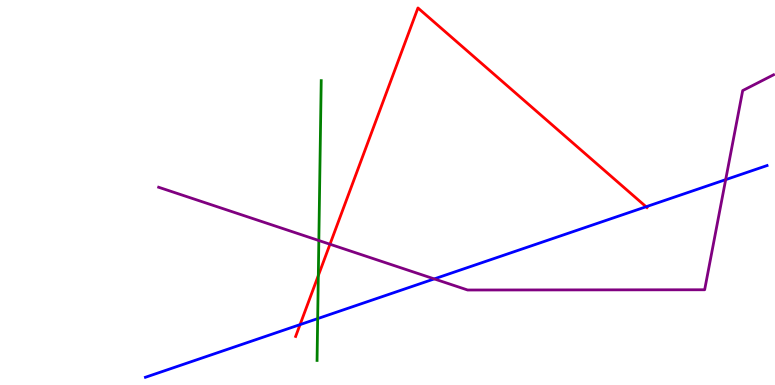[{'lines': ['blue', 'red'], 'intersections': [{'x': 3.87, 'y': 1.57}, {'x': 8.34, 'y': 4.63}]}, {'lines': ['green', 'red'], 'intersections': [{'x': 4.11, 'y': 2.84}]}, {'lines': ['purple', 'red'], 'intersections': [{'x': 4.26, 'y': 3.66}]}, {'lines': ['blue', 'green'], 'intersections': [{'x': 4.1, 'y': 1.72}]}, {'lines': ['blue', 'purple'], 'intersections': [{'x': 5.6, 'y': 2.76}, {'x': 9.36, 'y': 5.33}]}, {'lines': ['green', 'purple'], 'intersections': [{'x': 4.11, 'y': 3.75}]}]